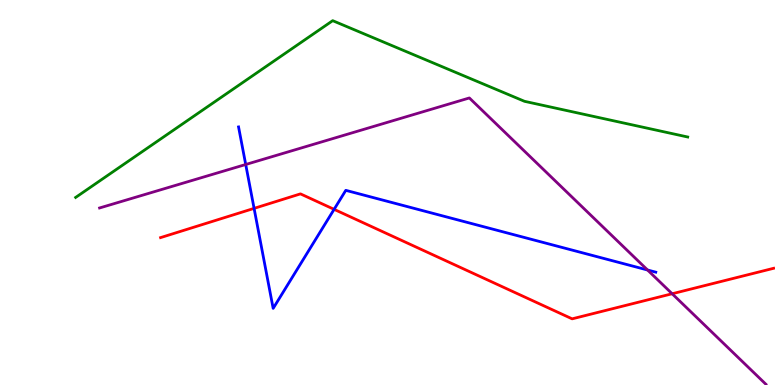[{'lines': ['blue', 'red'], 'intersections': [{'x': 3.28, 'y': 4.59}, {'x': 4.31, 'y': 4.56}]}, {'lines': ['green', 'red'], 'intersections': []}, {'lines': ['purple', 'red'], 'intersections': [{'x': 8.67, 'y': 2.37}]}, {'lines': ['blue', 'green'], 'intersections': []}, {'lines': ['blue', 'purple'], 'intersections': [{'x': 3.17, 'y': 5.73}, {'x': 8.36, 'y': 2.99}]}, {'lines': ['green', 'purple'], 'intersections': []}]